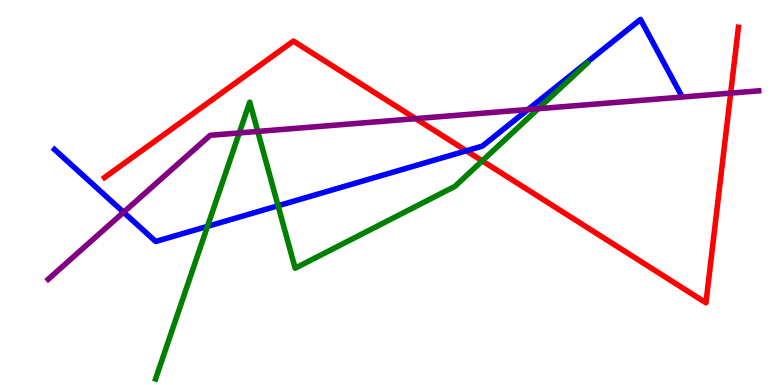[{'lines': ['blue', 'red'], 'intersections': [{'x': 6.02, 'y': 6.08}]}, {'lines': ['green', 'red'], 'intersections': [{'x': 6.22, 'y': 5.82}]}, {'lines': ['purple', 'red'], 'intersections': [{'x': 5.36, 'y': 6.92}, {'x': 9.43, 'y': 7.58}]}, {'lines': ['blue', 'green'], 'intersections': [{'x': 2.68, 'y': 4.12}, {'x': 3.59, 'y': 4.66}]}, {'lines': ['blue', 'purple'], 'intersections': [{'x': 1.59, 'y': 4.49}, {'x': 6.81, 'y': 7.15}]}, {'lines': ['green', 'purple'], 'intersections': [{'x': 3.09, 'y': 6.55}, {'x': 3.33, 'y': 6.59}, {'x': 6.95, 'y': 7.18}]}]